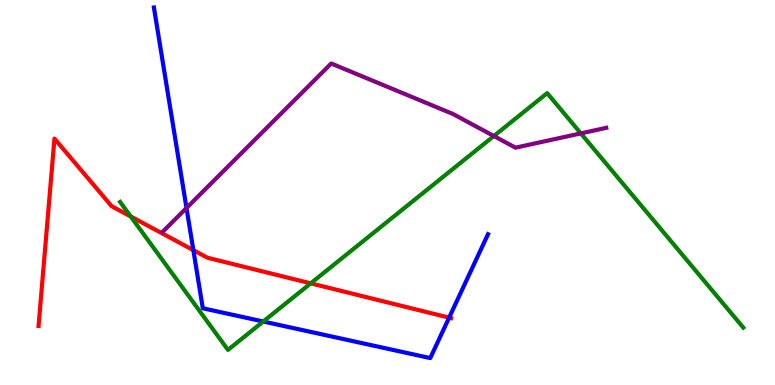[{'lines': ['blue', 'red'], 'intersections': [{'x': 2.49, 'y': 3.5}, {'x': 5.79, 'y': 1.75}]}, {'lines': ['green', 'red'], 'intersections': [{'x': 1.69, 'y': 4.38}, {'x': 4.01, 'y': 2.64}]}, {'lines': ['purple', 'red'], 'intersections': []}, {'lines': ['blue', 'green'], 'intersections': [{'x': 3.4, 'y': 1.65}]}, {'lines': ['blue', 'purple'], 'intersections': [{'x': 2.41, 'y': 4.6}]}, {'lines': ['green', 'purple'], 'intersections': [{'x': 6.37, 'y': 6.47}, {'x': 7.49, 'y': 6.54}]}]